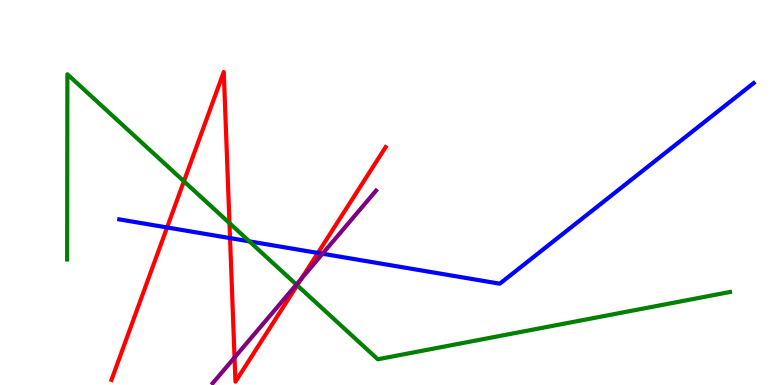[{'lines': ['blue', 'red'], 'intersections': [{'x': 2.16, 'y': 4.09}, {'x': 2.97, 'y': 3.82}, {'x': 4.1, 'y': 3.43}]}, {'lines': ['green', 'red'], 'intersections': [{'x': 2.37, 'y': 5.29}, {'x': 2.96, 'y': 4.21}, {'x': 3.83, 'y': 2.59}]}, {'lines': ['purple', 'red'], 'intersections': [{'x': 3.03, 'y': 0.714}, {'x': 3.89, 'y': 2.77}]}, {'lines': ['blue', 'green'], 'intersections': [{'x': 3.22, 'y': 3.73}]}, {'lines': ['blue', 'purple'], 'intersections': [{'x': 4.16, 'y': 3.41}]}, {'lines': ['green', 'purple'], 'intersections': [{'x': 3.82, 'y': 2.61}]}]